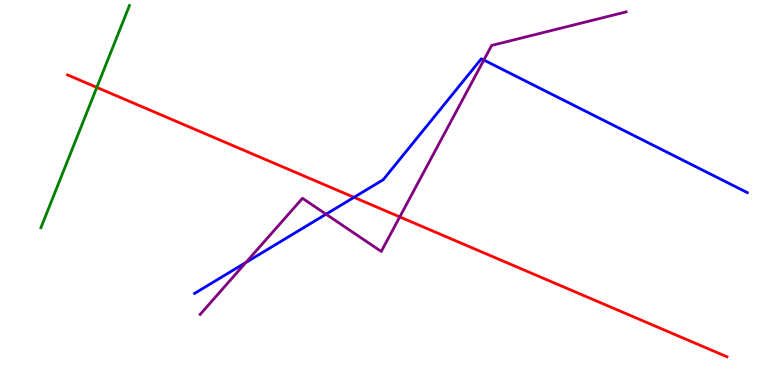[{'lines': ['blue', 'red'], 'intersections': [{'x': 4.57, 'y': 4.87}]}, {'lines': ['green', 'red'], 'intersections': [{'x': 1.25, 'y': 7.73}]}, {'lines': ['purple', 'red'], 'intersections': [{'x': 5.16, 'y': 4.37}]}, {'lines': ['blue', 'green'], 'intersections': []}, {'lines': ['blue', 'purple'], 'intersections': [{'x': 3.17, 'y': 3.18}, {'x': 4.21, 'y': 4.44}, {'x': 6.24, 'y': 8.44}]}, {'lines': ['green', 'purple'], 'intersections': []}]